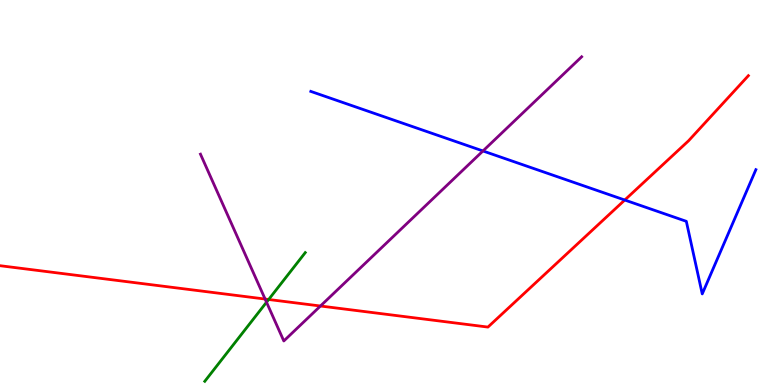[{'lines': ['blue', 'red'], 'intersections': [{'x': 8.06, 'y': 4.8}]}, {'lines': ['green', 'red'], 'intersections': [{'x': 3.47, 'y': 2.22}]}, {'lines': ['purple', 'red'], 'intersections': [{'x': 3.42, 'y': 2.23}, {'x': 4.13, 'y': 2.05}]}, {'lines': ['blue', 'green'], 'intersections': []}, {'lines': ['blue', 'purple'], 'intersections': [{'x': 6.23, 'y': 6.08}]}, {'lines': ['green', 'purple'], 'intersections': [{'x': 3.44, 'y': 2.15}]}]